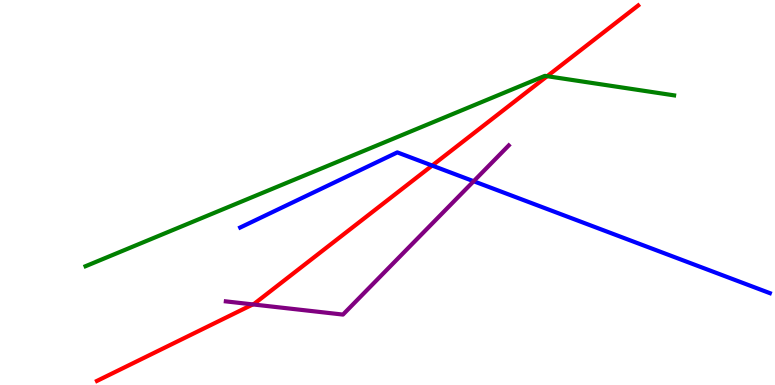[{'lines': ['blue', 'red'], 'intersections': [{'x': 5.58, 'y': 5.7}]}, {'lines': ['green', 'red'], 'intersections': [{'x': 7.06, 'y': 8.02}]}, {'lines': ['purple', 'red'], 'intersections': [{'x': 3.26, 'y': 2.09}]}, {'lines': ['blue', 'green'], 'intersections': []}, {'lines': ['blue', 'purple'], 'intersections': [{'x': 6.11, 'y': 5.29}]}, {'lines': ['green', 'purple'], 'intersections': []}]